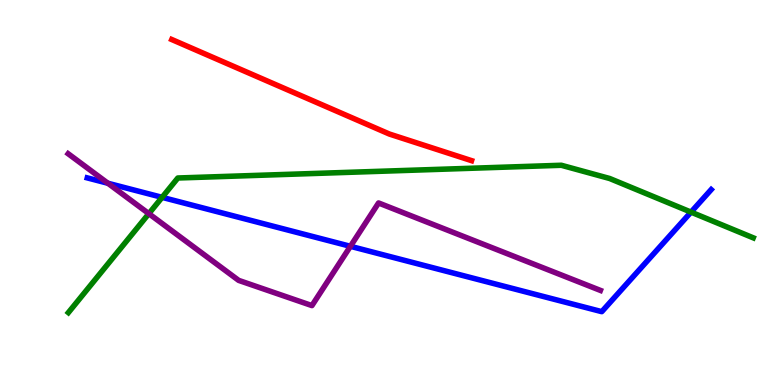[{'lines': ['blue', 'red'], 'intersections': []}, {'lines': ['green', 'red'], 'intersections': []}, {'lines': ['purple', 'red'], 'intersections': []}, {'lines': ['blue', 'green'], 'intersections': [{'x': 2.09, 'y': 4.87}, {'x': 8.92, 'y': 4.49}]}, {'lines': ['blue', 'purple'], 'intersections': [{'x': 1.39, 'y': 5.24}, {'x': 4.52, 'y': 3.6}]}, {'lines': ['green', 'purple'], 'intersections': [{'x': 1.92, 'y': 4.45}]}]